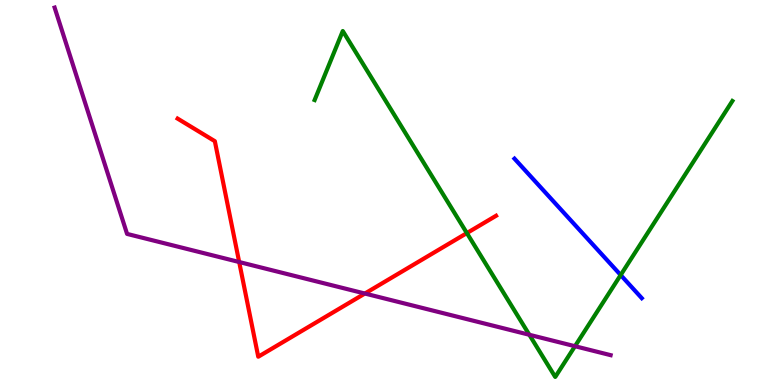[{'lines': ['blue', 'red'], 'intersections': []}, {'lines': ['green', 'red'], 'intersections': [{'x': 6.02, 'y': 3.95}]}, {'lines': ['purple', 'red'], 'intersections': [{'x': 3.09, 'y': 3.19}, {'x': 4.71, 'y': 2.38}]}, {'lines': ['blue', 'green'], 'intersections': [{'x': 8.01, 'y': 2.86}]}, {'lines': ['blue', 'purple'], 'intersections': []}, {'lines': ['green', 'purple'], 'intersections': [{'x': 6.83, 'y': 1.3}, {'x': 7.42, 'y': 1.01}]}]